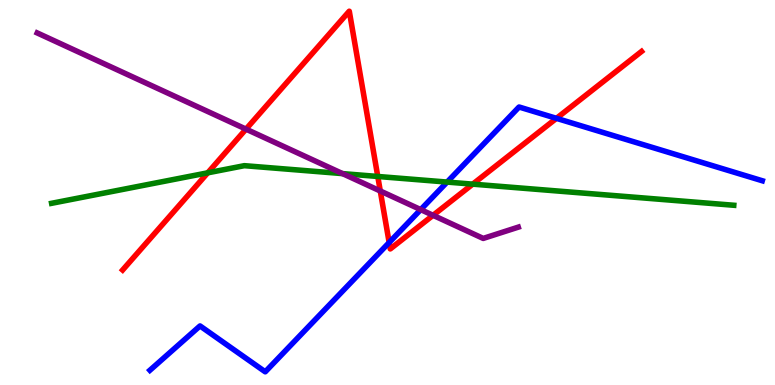[{'lines': ['blue', 'red'], 'intersections': [{'x': 5.02, 'y': 3.7}, {'x': 7.18, 'y': 6.93}]}, {'lines': ['green', 'red'], 'intersections': [{'x': 2.68, 'y': 5.51}, {'x': 4.87, 'y': 5.42}, {'x': 6.1, 'y': 5.22}]}, {'lines': ['purple', 'red'], 'intersections': [{'x': 3.17, 'y': 6.65}, {'x': 4.91, 'y': 5.04}, {'x': 5.59, 'y': 4.41}]}, {'lines': ['blue', 'green'], 'intersections': [{'x': 5.77, 'y': 5.27}]}, {'lines': ['blue', 'purple'], 'intersections': [{'x': 5.43, 'y': 4.56}]}, {'lines': ['green', 'purple'], 'intersections': [{'x': 4.42, 'y': 5.49}]}]